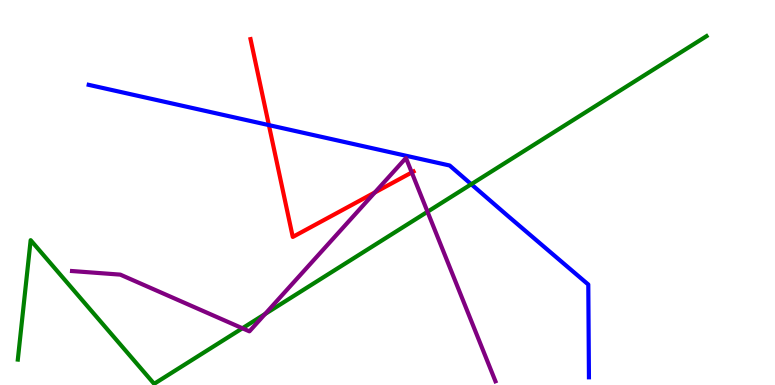[{'lines': ['blue', 'red'], 'intersections': [{'x': 3.47, 'y': 6.75}]}, {'lines': ['green', 'red'], 'intersections': []}, {'lines': ['purple', 'red'], 'intersections': [{'x': 4.84, 'y': 5.0}, {'x': 5.31, 'y': 5.52}]}, {'lines': ['blue', 'green'], 'intersections': [{'x': 6.08, 'y': 5.21}]}, {'lines': ['blue', 'purple'], 'intersections': []}, {'lines': ['green', 'purple'], 'intersections': [{'x': 3.13, 'y': 1.47}, {'x': 3.42, 'y': 1.84}, {'x': 5.52, 'y': 4.5}]}]